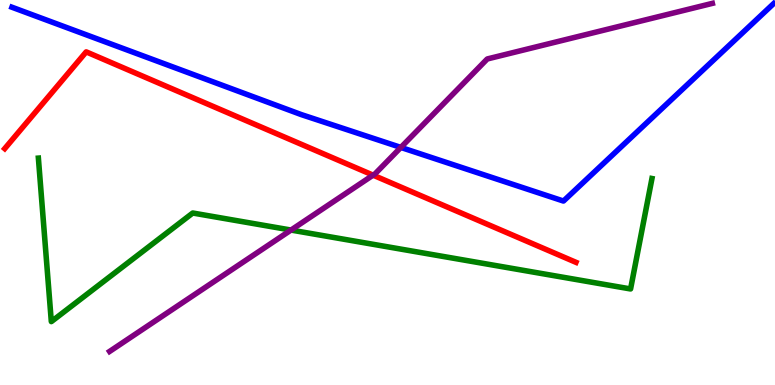[{'lines': ['blue', 'red'], 'intersections': []}, {'lines': ['green', 'red'], 'intersections': []}, {'lines': ['purple', 'red'], 'intersections': [{'x': 4.81, 'y': 5.45}]}, {'lines': ['blue', 'green'], 'intersections': []}, {'lines': ['blue', 'purple'], 'intersections': [{'x': 5.17, 'y': 6.17}]}, {'lines': ['green', 'purple'], 'intersections': [{'x': 3.75, 'y': 4.02}]}]